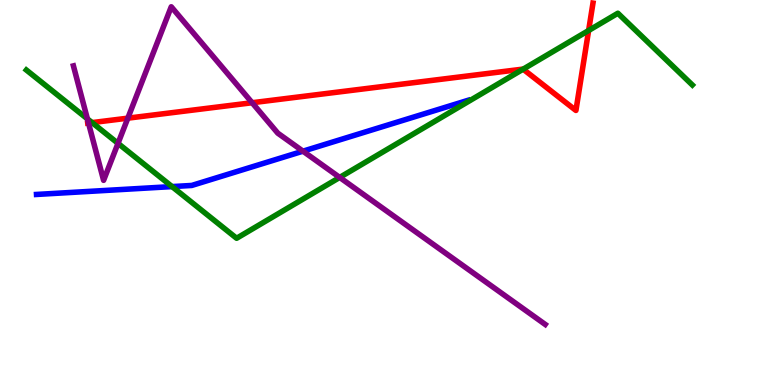[{'lines': ['blue', 'red'], 'intersections': []}, {'lines': ['green', 'red'], 'intersections': [{'x': 1.19, 'y': 6.82}, {'x': 6.75, 'y': 8.2}, {'x': 7.6, 'y': 9.21}]}, {'lines': ['purple', 'red'], 'intersections': [{'x': 1.14, 'y': 6.8}, {'x': 1.65, 'y': 6.93}, {'x': 3.25, 'y': 7.33}]}, {'lines': ['blue', 'green'], 'intersections': [{'x': 2.22, 'y': 5.15}]}, {'lines': ['blue', 'purple'], 'intersections': [{'x': 3.91, 'y': 6.07}]}, {'lines': ['green', 'purple'], 'intersections': [{'x': 1.13, 'y': 6.91}, {'x': 1.52, 'y': 6.28}, {'x': 4.38, 'y': 5.39}]}]